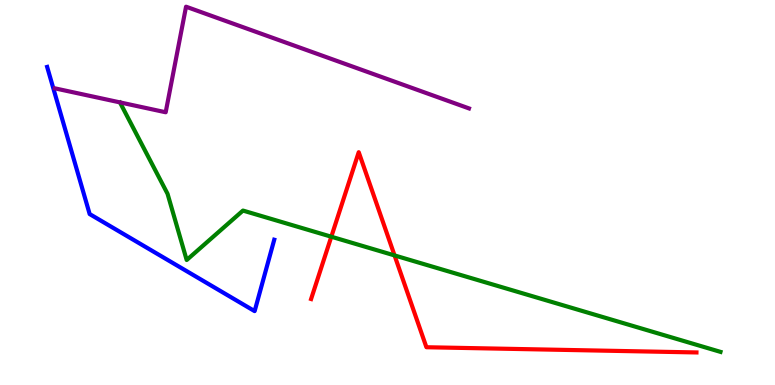[{'lines': ['blue', 'red'], 'intersections': []}, {'lines': ['green', 'red'], 'intersections': [{'x': 4.27, 'y': 3.85}, {'x': 5.09, 'y': 3.37}]}, {'lines': ['purple', 'red'], 'intersections': []}, {'lines': ['blue', 'green'], 'intersections': []}, {'lines': ['blue', 'purple'], 'intersections': []}, {'lines': ['green', 'purple'], 'intersections': []}]